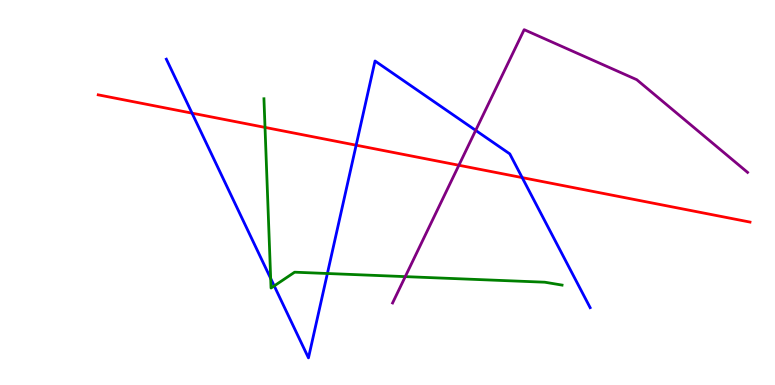[{'lines': ['blue', 'red'], 'intersections': [{'x': 2.48, 'y': 7.06}, {'x': 4.6, 'y': 6.23}, {'x': 6.74, 'y': 5.39}]}, {'lines': ['green', 'red'], 'intersections': [{'x': 3.42, 'y': 6.69}]}, {'lines': ['purple', 'red'], 'intersections': [{'x': 5.92, 'y': 5.71}]}, {'lines': ['blue', 'green'], 'intersections': [{'x': 3.49, 'y': 2.77}, {'x': 3.54, 'y': 2.57}, {'x': 4.22, 'y': 2.9}]}, {'lines': ['blue', 'purple'], 'intersections': [{'x': 6.14, 'y': 6.61}]}, {'lines': ['green', 'purple'], 'intersections': [{'x': 5.23, 'y': 2.81}]}]